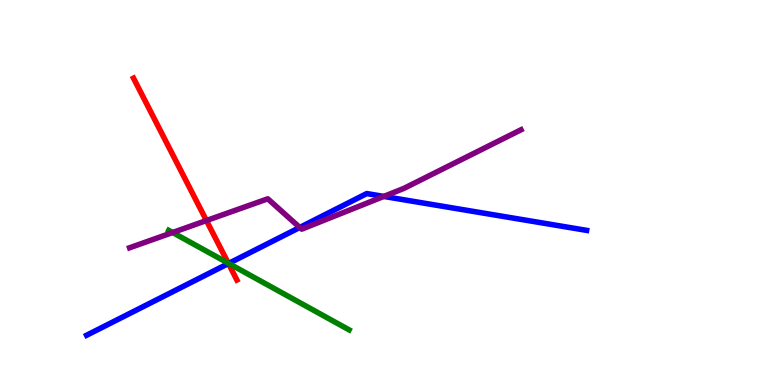[{'lines': ['blue', 'red'], 'intersections': [{'x': 2.95, 'y': 3.16}]}, {'lines': ['green', 'red'], 'intersections': [{'x': 2.95, 'y': 3.16}]}, {'lines': ['purple', 'red'], 'intersections': [{'x': 2.66, 'y': 4.27}]}, {'lines': ['blue', 'green'], 'intersections': [{'x': 2.95, 'y': 3.16}]}, {'lines': ['blue', 'purple'], 'intersections': [{'x': 3.87, 'y': 4.09}, {'x': 4.95, 'y': 4.9}]}, {'lines': ['green', 'purple'], 'intersections': [{'x': 2.23, 'y': 3.96}]}]